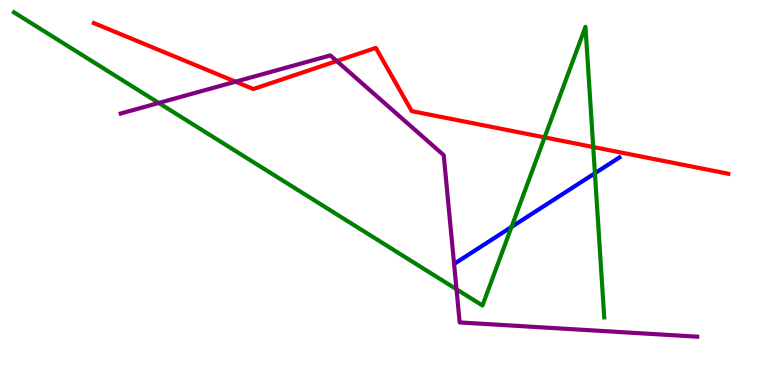[{'lines': ['blue', 'red'], 'intersections': []}, {'lines': ['green', 'red'], 'intersections': [{'x': 7.03, 'y': 6.43}, {'x': 7.65, 'y': 6.18}]}, {'lines': ['purple', 'red'], 'intersections': [{'x': 3.04, 'y': 7.88}, {'x': 4.35, 'y': 8.41}]}, {'lines': ['blue', 'green'], 'intersections': [{'x': 6.6, 'y': 4.11}, {'x': 7.68, 'y': 5.5}]}, {'lines': ['blue', 'purple'], 'intersections': []}, {'lines': ['green', 'purple'], 'intersections': [{'x': 2.05, 'y': 7.33}, {'x': 5.89, 'y': 2.49}]}]